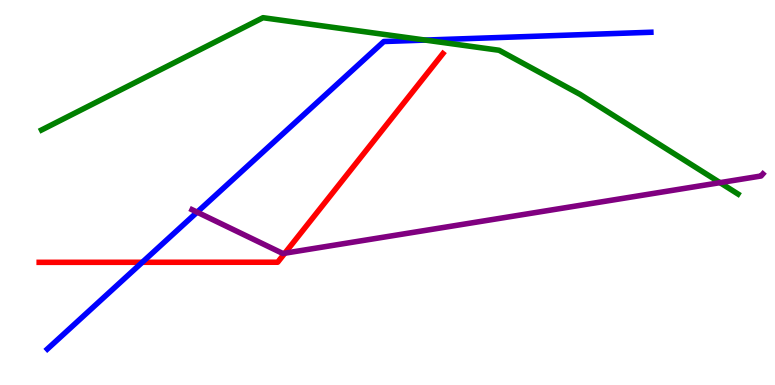[{'lines': ['blue', 'red'], 'intersections': [{'x': 1.84, 'y': 3.19}]}, {'lines': ['green', 'red'], 'intersections': []}, {'lines': ['purple', 'red'], 'intersections': [{'x': 3.68, 'y': 3.42}]}, {'lines': ['blue', 'green'], 'intersections': [{'x': 5.49, 'y': 8.96}]}, {'lines': ['blue', 'purple'], 'intersections': [{'x': 2.54, 'y': 4.49}]}, {'lines': ['green', 'purple'], 'intersections': [{'x': 9.29, 'y': 5.26}]}]